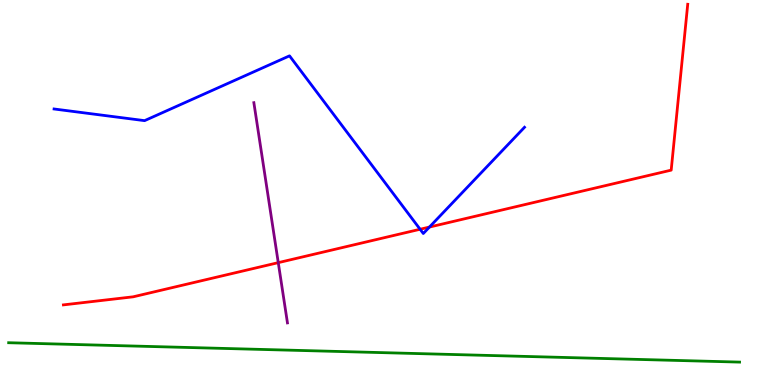[{'lines': ['blue', 'red'], 'intersections': [{'x': 5.42, 'y': 4.05}, {'x': 5.54, 'y': 4.1}]}, {'lines': ['green', 'red'], 'intersections': []}, {'lines': ['purple', 'red'], 'intersections': [{'x': 3.59, 'y': 3.18}]}, {'lines': ['blue', 'green'], 'intersections': []}, {'lines': ['blue', 'purple'], 'intersections': []}, {'lines': ['green', 'purple'], 'intersections': []}]